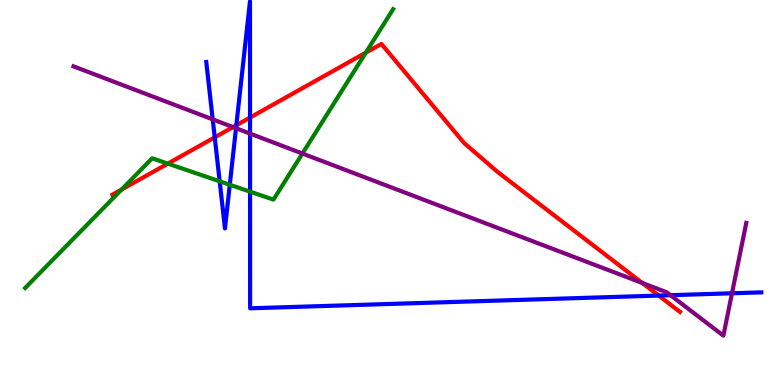[{'lines': ['blue', 'red'], 'intersections': [{'x': 2.77, 'y': 6.43}, {'x': 3.05, 'y': 6.75}, {'x': 3.23, 'y': 6.95}, {'x': 8.5, 'y': 2.32}]}, {'lines': ['green', 'red'], 'intersections': [{'x': 1.57, 'y': 5.08}, {'x': 2.17, 'y': 5.75}, {'x': 4.72, 'y': 8.63}]}, {'lines': ['purple', 'red'], 'intersections': [{'x': 3.01, 'y': 6.7}, {'x': 8.29, 'y': 2.65}]}, {'lines': ['blue', 'green'], 'intersections': [{'x': 2.83, 'y': 5.29}, {'x': 2.96, 'y': 5.2}, {'x': 3.23, 'y': 5.02}]}, {'lines': ['blue', 'purple'], 'intersections': [{'x': 2.74, 'y': 6.9}, {'x': 3.05, 'y': 6.67}, {'x': 3.23, 'y': 6.53}, {'x': 8.65, 'y': 2.33}, {'x': 9.44, 'y': 2.38}]}, {'lines': ['green', 'purple'], 'intersections': [{'x': 3.9, 'y': 6.01}]}]